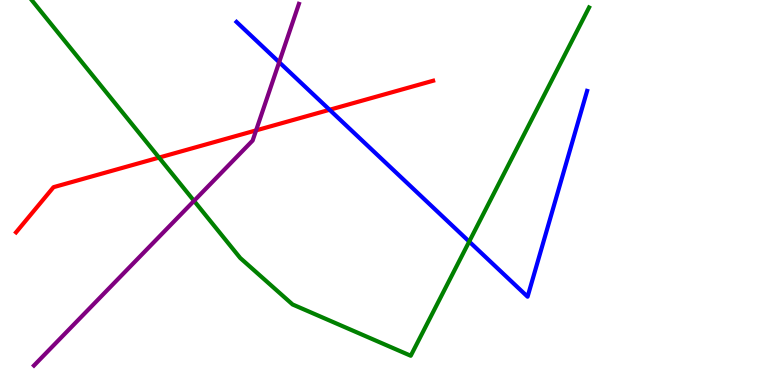[{'lines': ['blue', 'red'], 'intersections': [{'x': 4.25, 'y': 7.15}]}, {'lines': ['green', 'red'], 'intersections': [{'x': 2.05, 'y': 5.91}]}, {'lines': ['purple', 'red'], 'intersections': [{'x': 3.3, 'y': 6.61}]}, {'lines': ['blue', 'green'], 'intersections': [{'x': 6.05, 'y': 3.73}]}, {'lines': ['blue', 'purple'], 'intersections': [{'x': 3.6, 'y': 8.38}]}, {'lines': ['green', 'purple'], 'intersections': [{'x': 2.5, 'y': 4.78}]}]